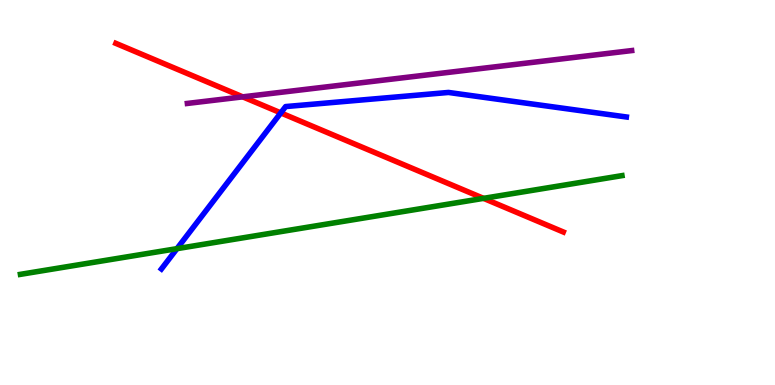[{'lines': ['blue', 'red'], 'intersections': [{'x': 3.62, 'y': 7.07}]}, {'lines': ['green', 'red'], 'intersections': [{'x': 6.24, 'y': 4.85}]}, {'lines': ['purple', 'red'], 'intersections': [{'x': 3.13, 'y': 7.48}]}, {'lines': ['blue', 'green'], 'intersections': [{'x': 2.28, 'y': 3.54}]}, {'lines': ['blue', 'purple'], 'intersections': []}, {'lines': ['green', 'purple'], 'intersections': []}]